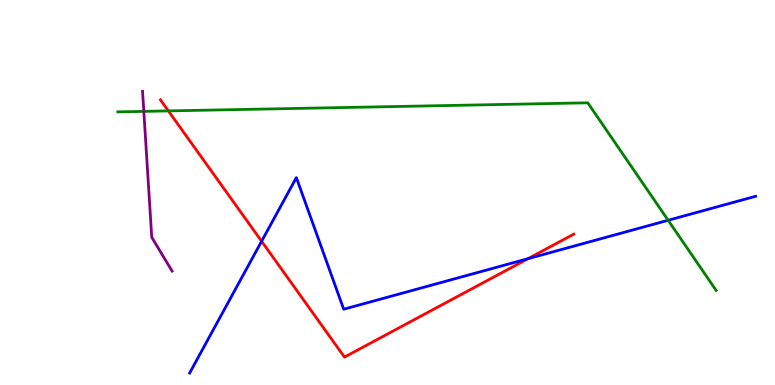[{'lines': ['blue', 'red'], 'intersections': [{'x': 3.38, 'y': 3.73}, {'x': 6.81, 'y': 3.28}]}, {'lines': ['green', 'red'], 'intersections': [{'x': 2.17, 'y': 7.12}]}, {'lines': ['purple', 'red'], 'intersections': []}, {'lines': ['blue', 'green'], 'intersections': [{'x': 8.62, 'y': 4.28}]}, {'lines': ['blue', 'purple'], 'intersections': []}, {'lines': ['green', 'purple'], 'intersections': [{'x': 1.86, 'y': 7.11}]}]